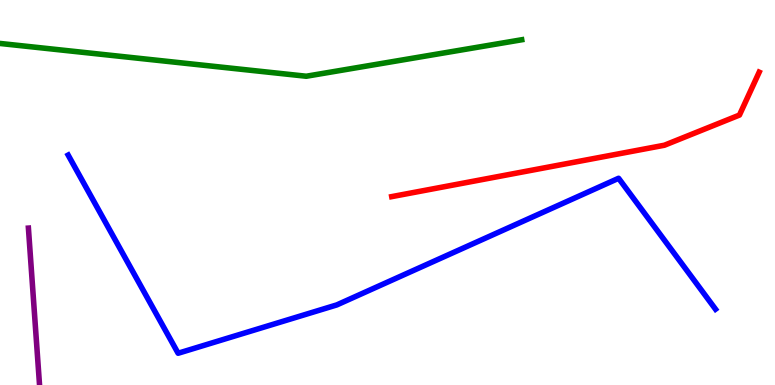[{'lines': ['blue', 'red'], 'intersections': []}, {'lines': ['green', 'red'], 'intersections': []}, {'lines': ['purple', 'red'], 'intersections': []}, {'lines': ['blue', 'green'], 'intersections': []}, {'lines': ['blue', 'purple'], 'intersections': []}, {'lines': ['green', 'purple'], 'intersections': []}]